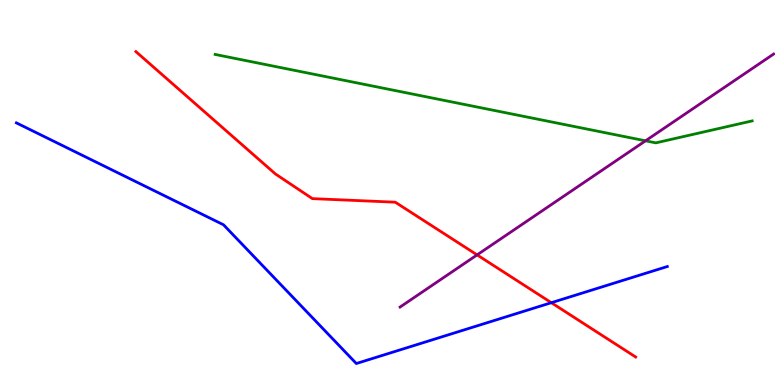[{'lines': ['blue', 'red'], 'intersections': [{'x': 7.11, 'y': 2.14}]}, {'lines': ['green', 'red'], 'intersections': []}, {'lines': ['purple', 'red'], 'intersections': [{'x': 6.16, 'y': 3.38}]}, {'lines': ['blue', 'green'], 'intersections': []}, {'lines': ['blue', 'purple'], 'intersections': []}, {'lines': ['green', 'purple'], 'intersections': [{'x': 8.33, 'y': 6.34}]}]